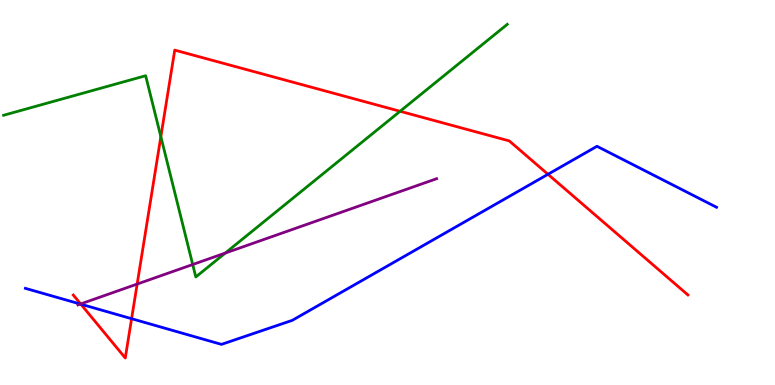[{'lines': ['blue', 'red'], 'intersections': [{'x': 1.04, 'y': 2.1}, {'x': 1.7, 'y': 1.72}, {'x': 7.07, 'y': 5.47}]}, {'lines': ['green', 'red'], 'intersections': [{'x': 2.08, 'y': 6.45}, {'x': 5.16, 'y': 7.11}]}, {'lines': ['purple', 'red'], 'intersections': [{'x': 1.04, 'y': 2.11}, {'x': 1.77, 'y': 2.62}]}, {'lines': ['blue', 'green'], 'intersections': []}, {'lines': ['blue', 'purple'], 'intersections': [{'x': 1.04, 'y': 2.1}]}, {'lines': ['green', 'purple'], 'intersections': [{'x': 2.49, 'y': 3.13}, {'x': 2.91, 'y': 3.43}]}]